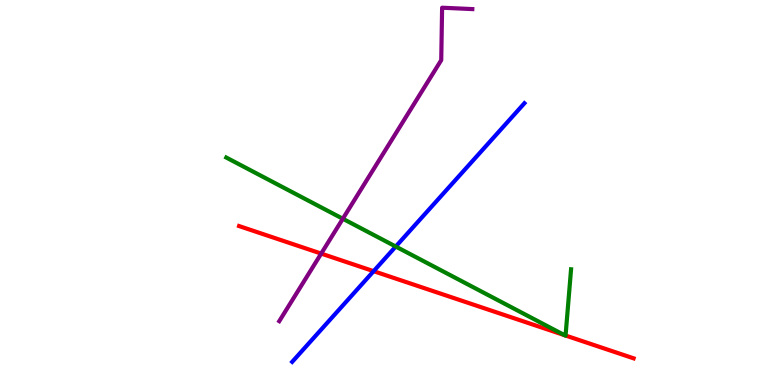[{'lines': ['blue', 'red'], 'intersections': [{'x': 4.82, 'y': 2.96}]}, {'lines': ['green', 'red'], 'intersections': [{'x': 7.28, 'y': 1.29}, {'x': 7.3, 'y': 1.29}]}, {'lines': ['purple', 'red'], 'intersections': [{'x': 4.14, 'y': 3.41}]}, {'lines': ['blue', 'green'], 'intersections': [{'x': 5.11, 'y': 3.6}]}, {'lines': ['blue', 'purple'], 'intersections': []}, {'lines': ['green', 'purple'], 'intersections': [{'x': 4.42, 'y': 4.32}]}]